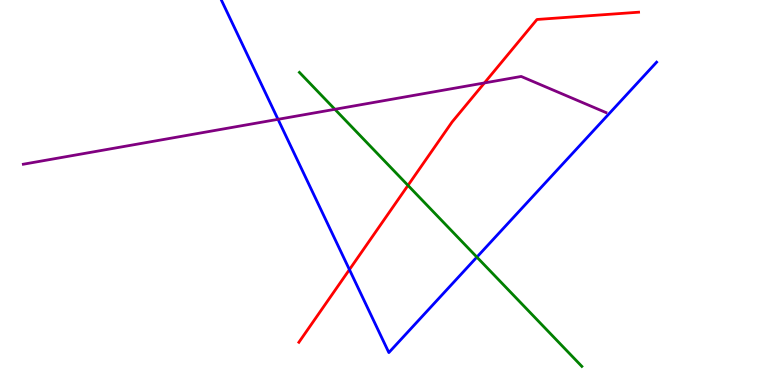[{'lines': ['blue', 'red'], 'intersections': [{'x': 4.51, 'y': 3.0}]}, {'lines': ['green', 'red'], 'intersections': [{'x': 5.26, 'y': 5.18}]}, {'lines': ['purple', 'red'], 'intersections': [{'x': 6.25, 'y': 7.85}]}, {'lines': ['blue', 'green'], 'intersections': [{'x': 6.15, 'y': 3.32}]}, {'lines': ['blue', 'purple'], 'intersections': [{'x': 3.59, 'y': 6.9}]}, {'lines': ['green', 'purple'], 'intersections': [{'x': 4.32, 'y': 7.16}]}]